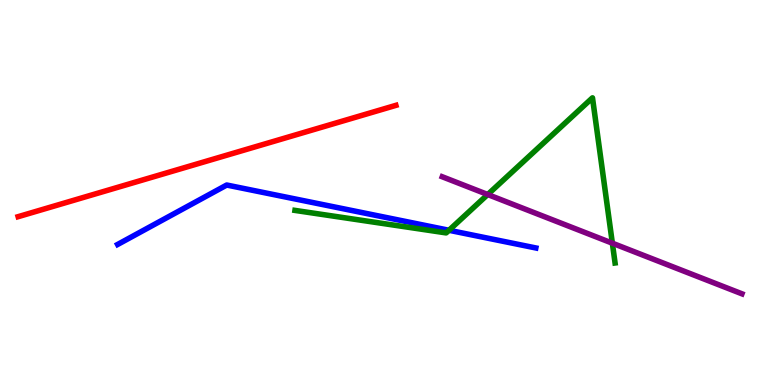[{'lines': ['blue', 'red'], 'intersections': []}, {'lines': ['green', 'red'], 'intersections': []}, {'lines': ['purple', 'red'], 'intersections': []}, {'lines': ['blue', 'green'], 'intersections': [{'x': 5.79, 'y': 4.02}]}, {'lines': ['blue', 'purple'], 'intersections': []}, {'lines': ['green', 'purple'], 'intersections': [{'x': 6.29, 'y': 4.95}, {'x': 7.9, 'y': 3.68}]}]